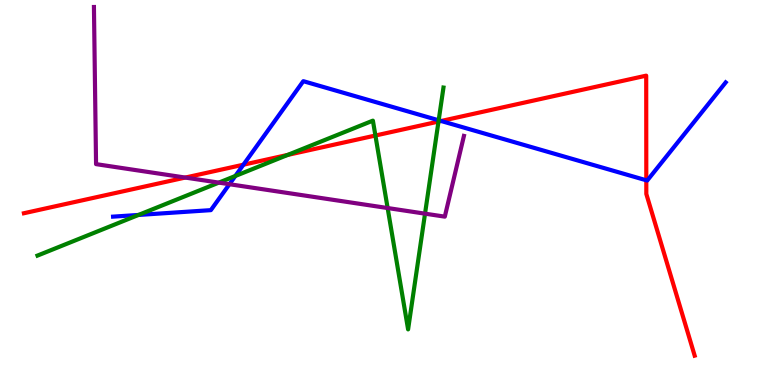[{'lines': ['blue', 'red'], 'intersections': [{'x': 3.14, 'y': 5.72}, {'x': 5.69, 'y': 6.86}, {'x': 8.34, 'y': 5.32}]}, {'lines': ['green', 'red'], 'intersections': [{'x': 3.71, 'y': 5.98}, {'x': 4.84, 'y': 6.48}, {'x': 5.66, 'y': 6.84}]}, {'lines': ['purple', 'red'], 'intersections': [{'x': 2.39, 'y': 5.39}]}, {'lines': ['blue', 'green'], 'intersections': [{'x': 1.79, 'y': 4.42}, {'x': 3.04, 'y': 5.43}, {'x': 5.66, 'y': 6.88}]}, {'lines': ['blue', 'purple'], 'intersections': [{'x': 2.96, 'y': 5.22}]}, {'lines': ['green', 'purple'], 'intersections': [{'x': 2.82, 'y': 5.26}, {'x': 5.0, 'y': 4.6}, {'x': 5.48, 'y': 4.45}]}]